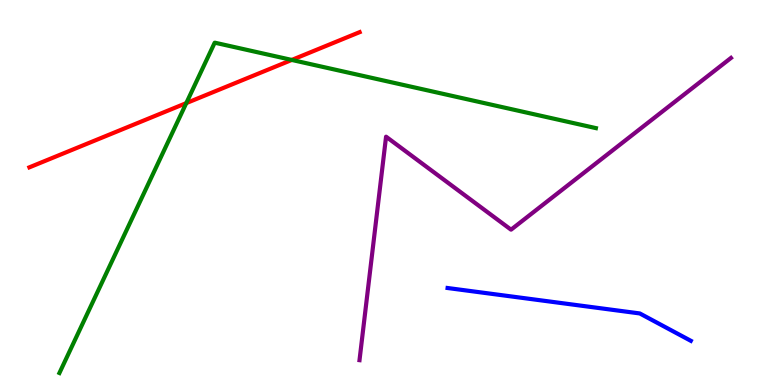[{'lines': ['blue', 'red'], 'intersections': []}, {'lines': ['green', 'red'], 'intersections': [{'x': 2.4, 'y': 7.32}, {'x': 3.76, 'y': 8.44}]}, {'lines': ['purple', 'red'], 'intersections': []}, {'lines': ['blue', 'green'], 'intersections': []}, {'lines': ['blue', 'purple'], 'intersections': []}, {'lines': ['green', 'purple'], 'intersections': []}]